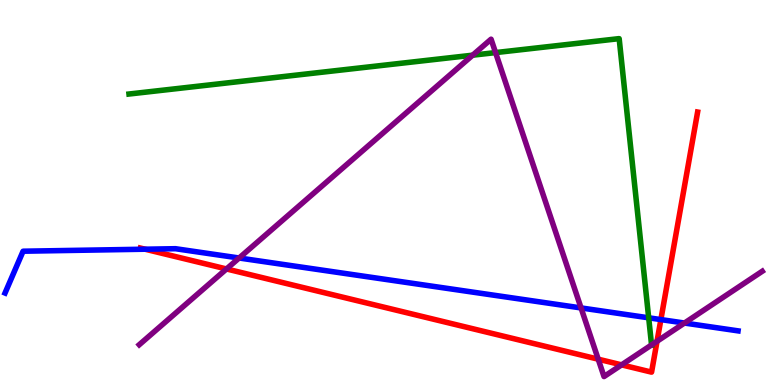[{'lines': ['blue', 'red'], 'intersections': [{'x': 1.87, 'y': 3.53}, {'x': 8.53, 'y': 1.7}]}, {'lines': ['green', 'red'], 'intersections': []}, {'lines': ['purple', 'red'], 'intersections': [{'x': 2.92, 'y': 3.01}, {'x': 7.72, 'y': 0.671}, {'x': 8.02, 'y': 0.523}, {'x': 8.48, 'y': 1.14}]}, {'lines': ['blue', 'green'], 'intersections': [{'x': 8.37, 'y': 1.75}]}, {'lines': ['blue', 'purple'], 'intersections': [{'x': 3.09, 'y': 3.3}, {'x': 7.5, 'y': 2.0}, {'x': 8.83, 'y': 1.61}]}, {'lines': ['green', 'purple'], 'intersections': [{'x': 6.1, 'y': 8.57}, {'x': 6.39, 'y': 8.63}, {'x': 8.41, 'y': 1.04}]}]